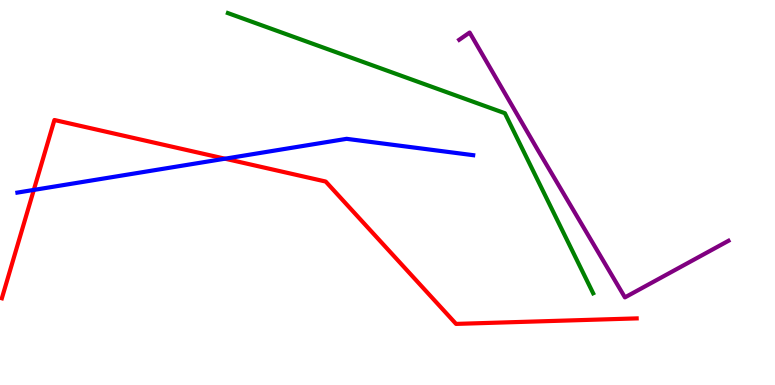[{'lines': ['blue', 'red'], 'intersections': [{'x': 0.436, 'y': 5.07}, {'x': 2.9, 'y': 5.88}]}, {'lines': ['green', 'red'], 'intersections': []}, {'lines': ['purple', 'red'], 'intersections': []}, {'lines': ['blue', 'green'], 'intersections': []}, {'lines': ['blue', 'purple'], 'intersections': []}, {'lines': ['green', 'purple'], 'intersections': []}]